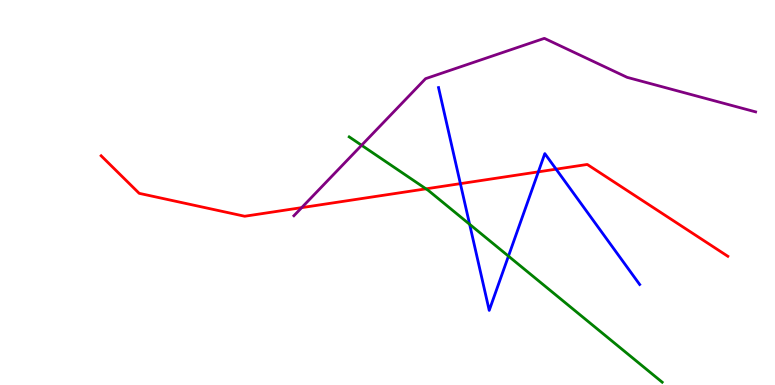[{'lines': ['blue', 'red'], 'intersections': [{'x': 5.94, 'y': 5.23}, {'x': 6.95, 'y': 5.54}, {'x': 7.18, 'y': 5.61}]}, {'lines': ['green', 'red'], 'intersections': [{'x': 5.5, 'y': 5.1}]}, {'lines': ['purple', 'red'], 'intersections': [{'x': 3.89, 'y': 4.61}]}, {'lines': ['blue', 'green'], 'intersections': [{'x': 6.06, 'y': 4.17}, {'x': 6.56, 'y': 3.35}]}, {'lines': ['blue', 'purple'], 'intersections': []}, {'lines': ['green', 'purple'], 'intersections': [{'x': 4.67, 'y': 6.23}]}]